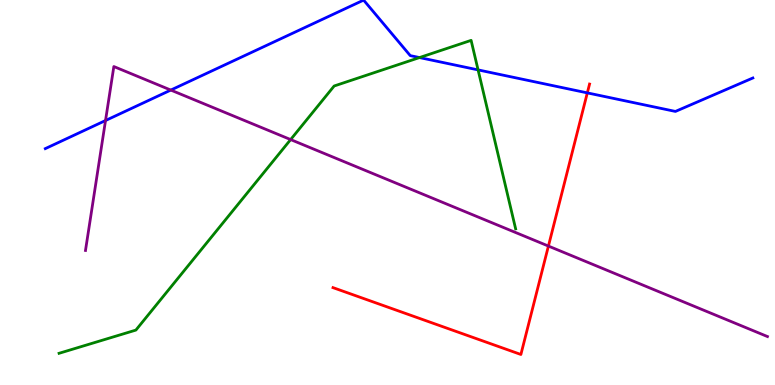[{'lines': ['blue', 'red'], 'intersections': [{'x': 7.58, 'y': 7.59}]}, {'lines': ['green', 'red'], 'intersections': []}, {'lines': ['purple', 'red'], 'intersections': [{'x': 7.08, 'y': 3.61}]}, {'lines': ['blue', 'green'], 'intersections': [{'x': 5.41, 'y': 8.5}, {'x': 6.17, 'y': 8.18}]}, {'lines': ['blue', 'purple'], 'intersections': [{'x': 1.36, 'y': 6.87}, {'x': 2.2, 'y': 7.66}]}, {'lines': ['green', 'purple'], 'intersections': [{'x': 3.75, 'y': 6.37}]}]